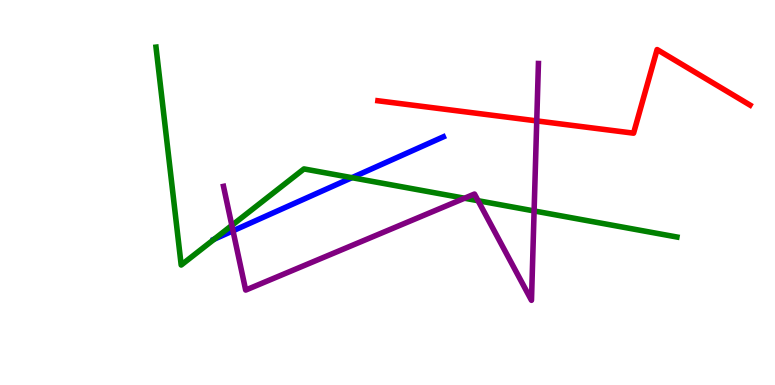[{'lines': ['blue', 'red'], 'intersections': []}, {'lines': ['green', 'red'], 'intersections': []}, {'lines': ['purple', 'red'], 'intersections': [{'x': 6.93, 'y': 6.86}]}, {'lines': ['blue', 'green'], 'intersections': [{'x': 2.76, 'y': 3.79}, {'x': 4.54, 'y': 5.38}]}, {'lines': ['blue', 'purple'], 'intersections': [{'x': 3.01, 'y': 4.01}]}, {'lines': ['green', 'purple'], 'intersections': [{'x': 2.99, 'y': 4.15}, {'x': 5.99, 'y': 4.85}, {'x': 6.17, 'y': 4.79}, {'x': 6.89, 'y': 4.52}]}]